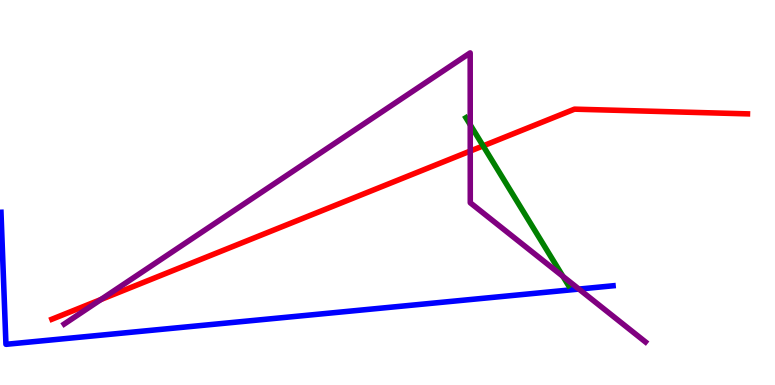[{'lines': ['blue', 'red'], 'intersections': []}, {'lines': ['green', 'red'], 'intersections': [{'x': 6.23, 'y': 6.21}]}, {'lines': ['purple', 'red'], 'intersections': [{'x': 1.3, 'y': 2.22}, {'x': 6.07, 'y': 6.08}]}, {'lines': ['blue', 'green'], 'intersections': []}, {'lines': ['blue', 'purple'], 'intersections': [{'x': 7.47, 'y': 2.49}]}, {'lines': ['green', 'purple'], 'intersections': [{'x': 6.07, 'y': 6.76}, {'x': 7.26, 'y': 2.82}]}]